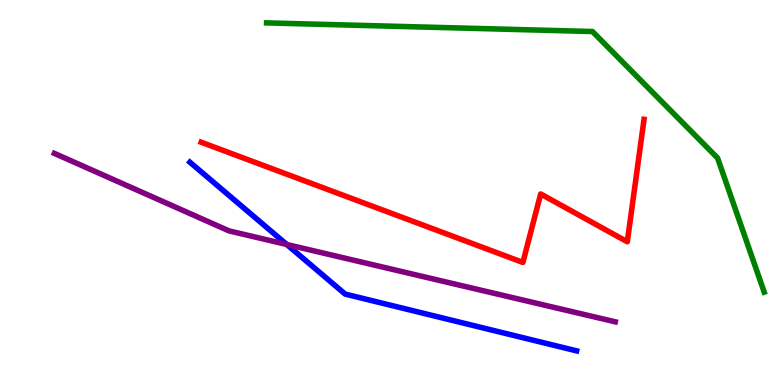[{'lines': ['blue', 'red'], 'intersections': []}, {'lines': ['green', 'red'], 'intersections': []}, {'lines': ['purple', 'red'], 'intersections': []}, {'lines': ['blue', 'green'], 'intersections': []}, {'lines': ['blue', 'purple'], 'intersections': [{'x': 3.7, 'y': 3.65}]}, {'lines': ['green', 'purple'], 'intersections': []}]